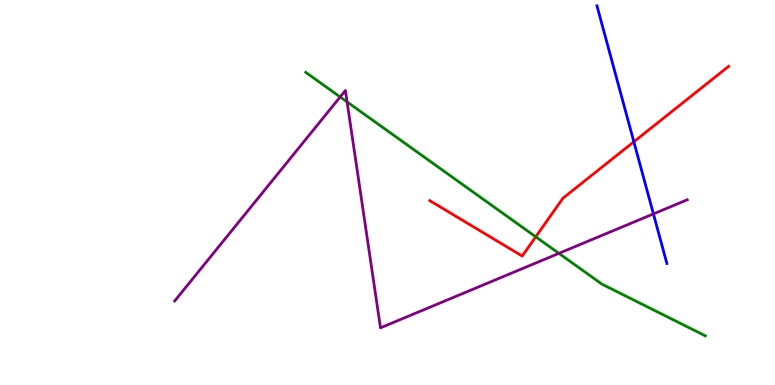[{'lines': ['blue', 'red'], 'intersections': [{'x': 8.18, 'y': 6.32}]}, {'lines': ['green', 'red'], 'intersections': [{'x': 6.91, 'y': 3.85}]}, {'lines': ['purple', 'red'], 'intersections': []}, {'lines': ['blue', 'green'], 'intersections': []}, {'lines': ['blue', 'purple'], 'intersections': [{'x': 8.43, 'y': 4.44}]}, {'lines': ['green', 'purple'], 'intersections': [{'x': 4.39, 'y': 7.48}, {'x': 4.48, 'y': 7.35}, {'x': 7.21, 'y': 3.42}]}]